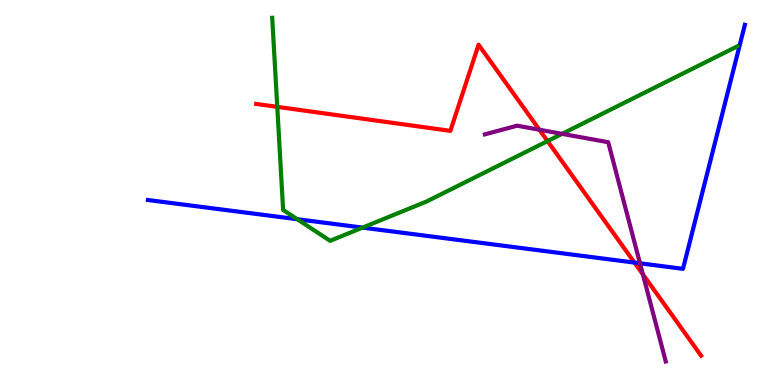[{'lines': ['blue', 'red'], 'intersections': [{'x': 8.19, 'y': 3.18}]}, {'lines': ['green', 'red'], 'intersections': [{'x': 3.58, 'y': 7.22}, {'x': 7.07, 'y': 6.33}]}, {'lines': ['purple', 'red'], 'intersections': [{'x': 6.96, 'y': 6.63}, {'x': 8.3, 'y': 2.87}]}, {'lines': ['blue', 'green'], 'intersections': [{'x': 3.84, 'y': 4.31}, {'x': 4.68, 'y': 4.09}]}, {'lines': ['blue', 'purple'], 'intersections': [{'x': 8.26, 'y': 3.16}]}, {'lines': ['green', 'purple'], 'intersections': [{'x': 7.25, 'y': 6.52}]}]